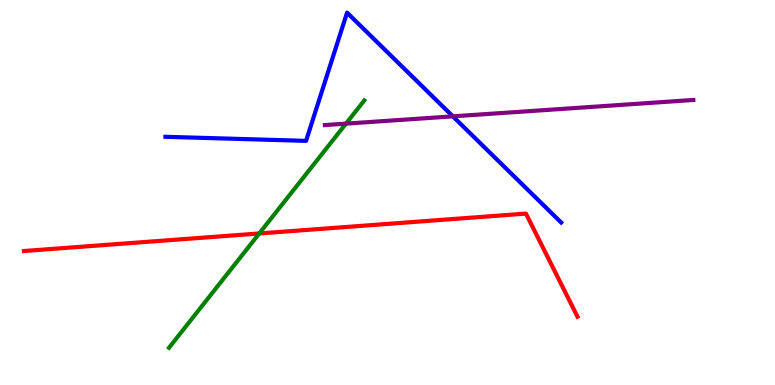[{'lines': ['blue', 'red'], 'intersections': []}, {'lines': ['green', 'red'], 'intersections': [{'x': 3.35, 'y': 3.94}]}, {'lines': ['purple', 'red'], 'intersections': []}, {'lines': ['blue', 'green'], 'intersections': []}, {'lines': ['blue', 'purple'], 'intersections': [{'x': 5.84, 'y': 6.98}]}, {'lines': ['green', 'purple'], 'intersections': [{'x': 4.46, 'y': 6.79}]}]